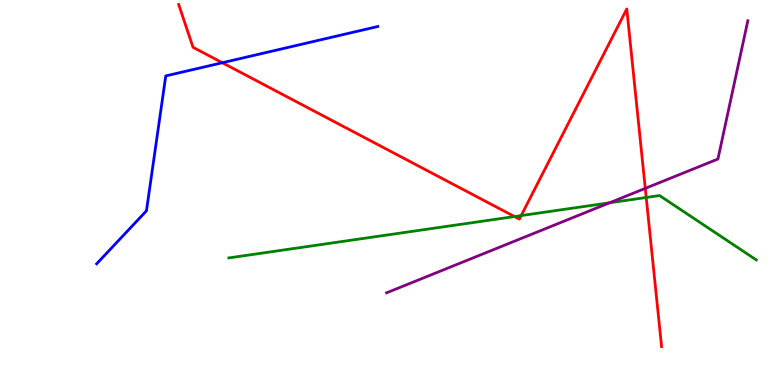[{'lines': ['blue', 'red'], 'intersections': [{'x': 2.87, 'y': 8.37}]}, {'lines': ['green', 'red'], 'intersections': [{'x': 6.64, 'y': 4.38}, {'x': 6.73, 'y': 4.4}, {'x': 8.34, 'y': 4.87}]}, {'lines': ['purple', 'red'], 'intersections': [{'x': 8.33, 'y': 5.11}]}, {'lines': ['blue', 'green'], 'intersections': []}, {'lines': ['blue', 'purple'], 'intersections': []}, {'lines': ['green', 'purple'], 'intersections': [{'x': 7.87, 'y': 4.73}]}]